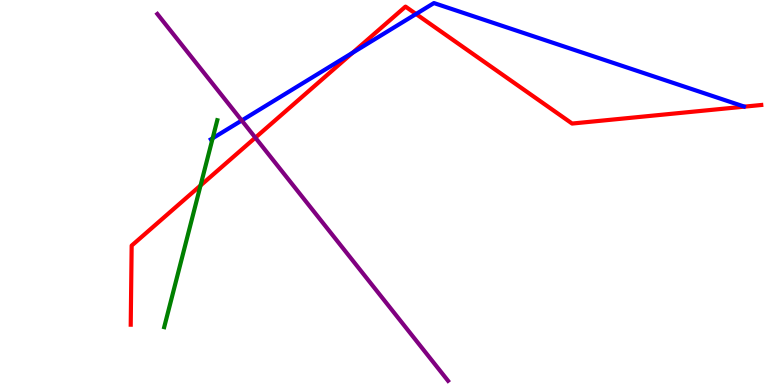[{'lines': ['blue', 'red'], 'intersections': [{'x': 4.55, 'y': 8.63}, {'x': 5.37, 'y': 9.64}]}, {'lines': ['green', 'red'], 'intersections': [{'x': 2.59, 'y': 5.18}]}, {'lines': ['purple', 'red'], 'intersections': [{'x': 3.29, 'y': 6.42}]}, {'lines': ['blue', 'green'], 'intersections': [{'x': 2.74, 'y': 6.41}]}, {'lines': ['blue', 'purple'], 'intersections': [{'x': 3.12, 'y': 6.87}]}, {'lines': ['green', 'purple'], 'intersections': []}]